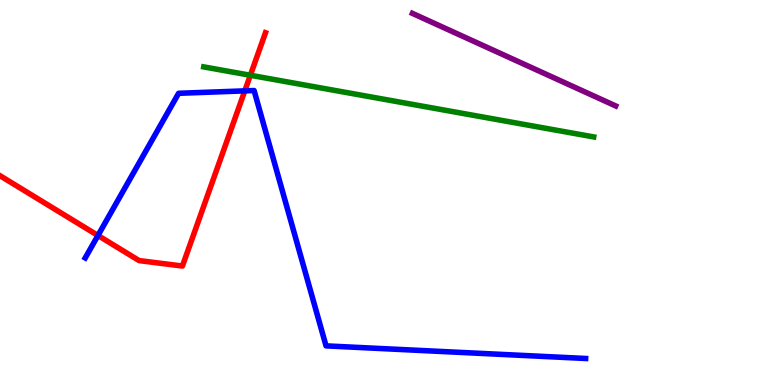[{'lines': ['blue', 'red'], 'intersections': [{'x': 1.26, 'y': 3.88}, {'x': 3.16, 'y': 7.64}]}, {'lines': ['green', 'red'], 'intersections': [{'x': 3.23, 'y': 8.05}]}, {'lines': ['purple', 'red'], 'intersections': []}, {'lines': ['blue', 'green'], 'intersections': []}, {'lines': ['blue', 'purple'], 'intersections': []}, {'lines': ['green', 'purple'], 'intersections': []}]